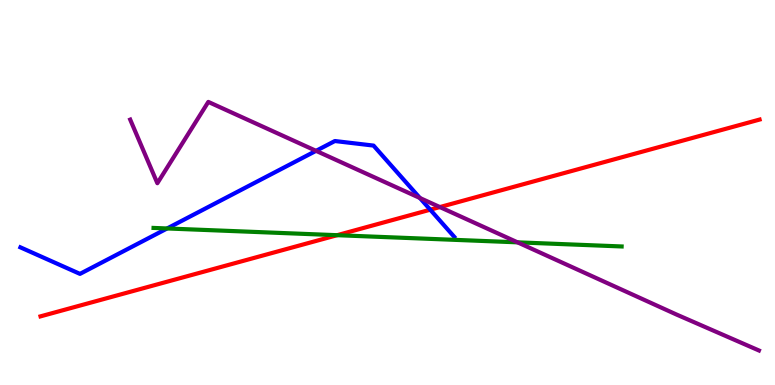[{'lines': ['blue', 'red'], 'intersections': [{'x': 5.55, 'y': 4.55}]}, {'lines': ['green', 'red'], 'intersections': [{'x': 4.35, 'y': 3.89}]}, {'lines': ['purple', 'red'], 'intersections': [{'x': 5.68, 'y': 4.62}]}, {'lines': ['blue', 'green'], 'intersections': [{'x': 2.16, 'y': 4.07}]}, {'lines': ['blue', 'purple'], 'intersections': [{'x': 4.08, 'y': 6.08}, {'x': 5.42, 'y': 4.86}]}, {'lines': ['green', 'purple'], 'intersections': [{'x': 6.68, 'y': 3.71}]}]